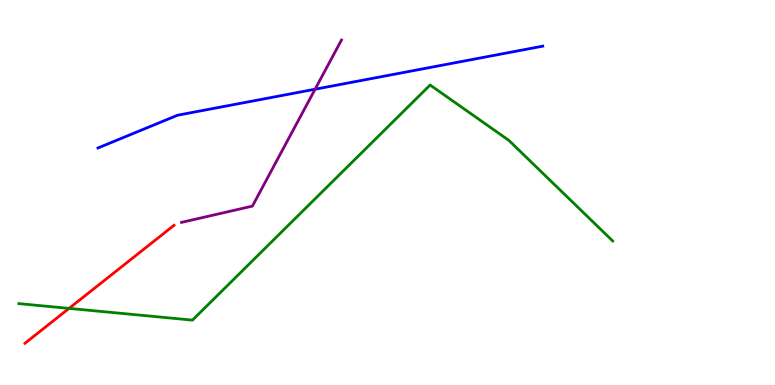[{'lines': ['blue', 'red'], 'intersections': []}, {'lines': ['green', 'red'], 'intersections': [{'x': 0.891, 'y': 1.99}]}, {'lines': ['purple', 'red'], 'intersections': []}, {'lines': ['blue', 'green'], 'intersections': []}, {'lines': ['blue', 'purple'], 'intersections': [{'x': 4.07, 'y': 7.68}]}, {'lines': ['green', 'purple'], 'intersections': []}]